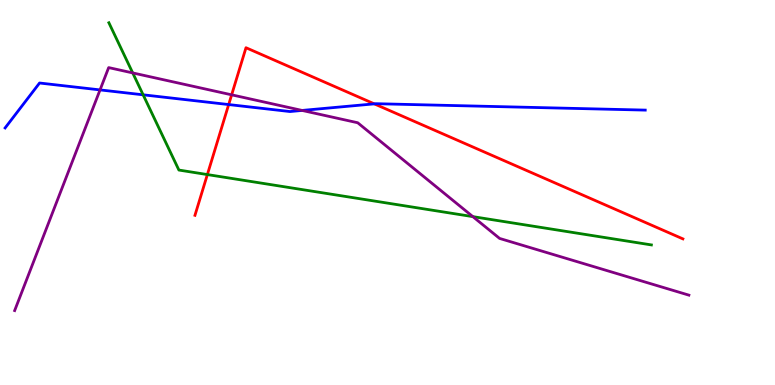[{'lines': ['blue', 'red'], 'intersections': [{'x': 2.95, 'y': 7.28}, {'x': 4.83, 'y': 7.3}]}, {'lines': ['green', 'red'], 'intersections': [{'x': 2.68, 'y': 5.47}]}, {'lines': ['purple', 'red'], 'intersections': [{'x': 2.99, 'y': 7.54}]}, {'lines': ['blue', 'green'], 'intersections': [{'x': 1.85, 'y': 7.54}]}, {'lines': ['blue', 'purple'], 'intersections': [{'x': 1.29, 'y': 7.66}, {'x': 3.9, 'y': 7.13}]}, {'lines': ['green', 'purple'], 'intersections': [{'x': 1.71, 'y': 8.11}, {'x': 6.1, 'y': 4.37}]}]